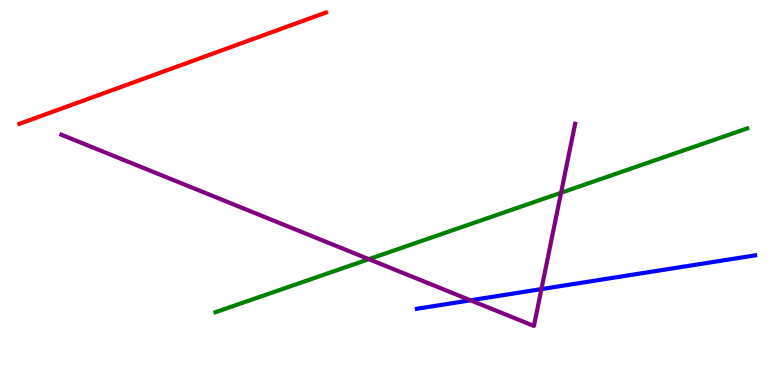[{'lines': ['blue', 'red'], 'intersections': []}, {'lines': ['green', 'red'], 'intersections': []}, {'lines': ['purple', 'red'], 'intersections': []}, {'lines': ['blue', 'green'], 'intersections': []}, {'lines': ['blue', 'purple'], 'intersections': [{'x': 6.07, 'y': 2.2}, {'x': 6.99, 'y': 2.49}]}, {'lines': ['green', 'purple'], 'intersections': [{'x': 4.76, 'y': 3.27}, {'x': 7.24, 'y': 4.99}]}]